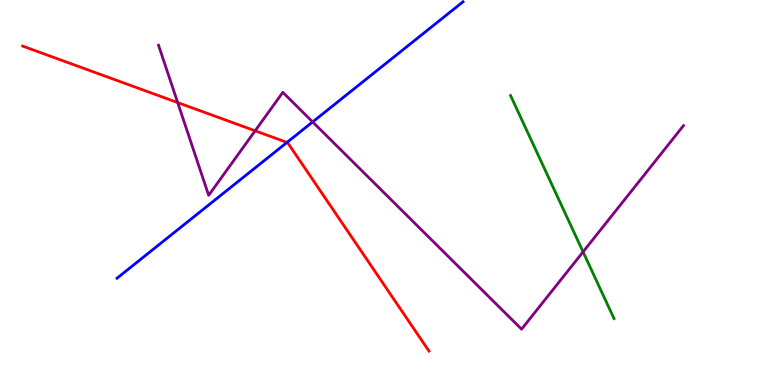[{'lines': ['blue', 'red'], 'intersections': [{'x': 3.7, 'y': 6.3}]}, {'lines': ['green', 'red'], 'intersections': []}, {'lines': ['purple', 'red'], 'intersections': [{'x': 2.29, 'y': 7.34}, {'x': 3.29, 'y': 6.6}]}, {'lines': ['blue', 'green'], 'intersections': []}, {'lines': ['blue', 'purple'], 'intersections': [{'x': 4.03, 'y': 6.83}]}, {'lines': ['green', 'purple'], 'intersections': [{'x': 7.52, 'y': 3.46}]}]